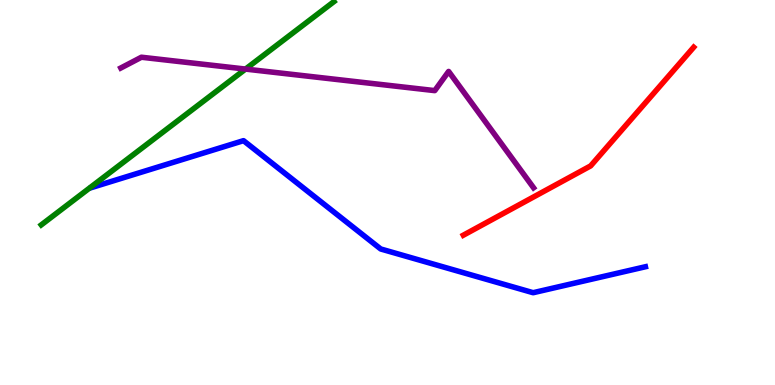[{'lines': ['blue', 'red'], 'intersections': []}, {'lines': ['green', 'red'], 'intersections': []}, {'lines': ['purple', 'red'], 'intersections': []}, {'lines': ['blue', 'green'], 'intersections': []}, {'lines': ['blue', 'purple'], 'intersections': []}, {'lines': ['green', 'purple'], 'intersections': [{'x': 3.17, 'y': 8.21}]}]